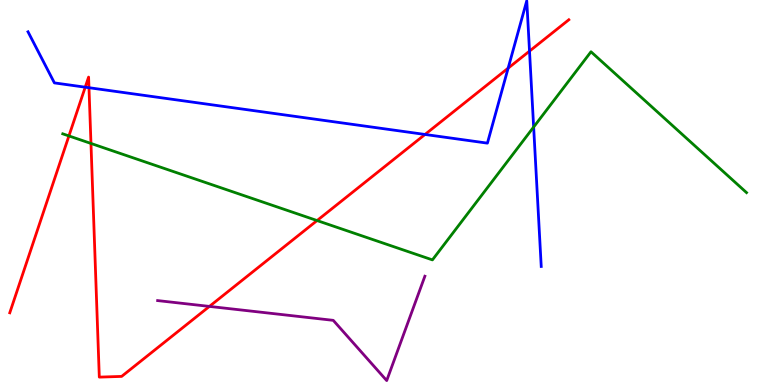[{'lines': ['blue', 'red'], 'intersections': [{'x': 1.1, 'y': 7.74}, {'x': 1.15, 'y': 7.72}, {'x': 5.48, 'y': 6.51}, {'x': 6.56, 'y': 8.23}, {'x': 6.83, 'y': 8.67}]}, {'lines': ['green', 'red'], 'intersections': [{'x': 0.889, 'y': 6.47}, {'x': 1.17, 'y': 6.27}, {'x': 4.09, 'y': 4.27}]}, {'lines': ['purple', 'red'], 'intersections': [{'x': 2.7, 'y': 2.04}]}, {'lines': ['blue', 'green'], 'intersections': [{'x': 6.89, 'y': 6.7}]}, {'lines': ['blue', 'purple'], 'intersections': []}, {'lines': ['green', 'purple'], 'intersections': []}]